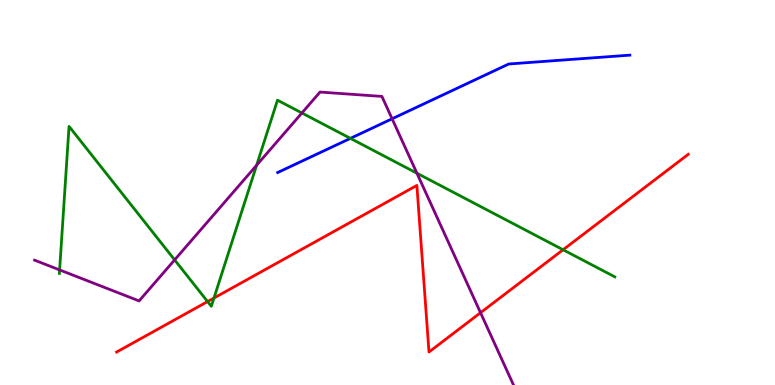[{'lines': ['blue', 'red'], 'intersections': []}, {'lines': ['green', 'red'], 'intersections': [{'x': 2.68, 'y': 2.17}, {'x': 2.76, 'y': 2.26}, {'x': 7.27, 'y': 3.51}]}, {'lines': ['purple', 'red'], 'intersections': [{'x': 6.2, 'y': 1.88}]}, {'lines': ['blue', 'green'], 'intersections': [{'x': 4.52, 'y': 6.41}]}, {'lines': ['blue', 'purple'], 'intersections': [{'x': 5.06, 'y': 6.91}]}, {'lines': ['green', 'purple'], 'intersections': [{'x': 0.769, 'y': 2.99}, {'x': 2.25, 'y': 3.25}, {'x': 3.31, 'y': 5.71}, {'x': 3.9, 'y': 7.07}, {'x': 5.38, 'y': 5.5}]}]